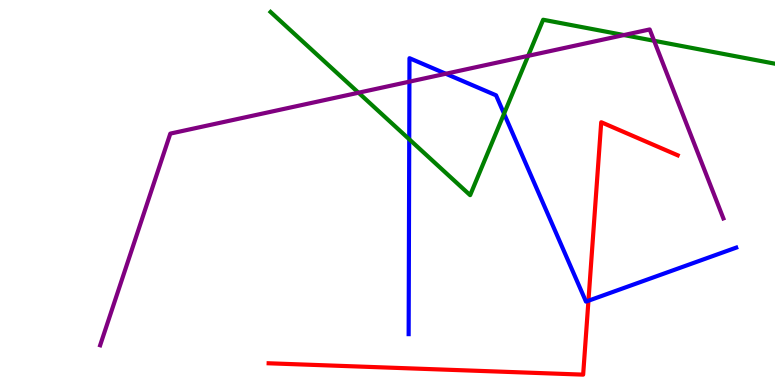[{'lines': ['blue', 'red'], 'intersections': [{'x': 7.59, 'y': 2.19}]}, {'lines': ['green', 'red'], 'intersections': []}, {'lines': ['purple', 'red'], 'intersections': []}, {'lines': ['blue', 'green'], 'intersections': [{'x': 5.28, 'y': 6.38}, {'x': 6.5, 'y': 7.05}]}, {'lines': ['blue', 'purple'], 'intersections': [{'x': 5.28, 'y': 7.88}, {'x': 5.75, 'y': 8.08}]}, {'lines': ['green', 'purple'], 'intersections': [{'x': 4.63, 'y': 7.59}, {'x': 6.81, 'y': 8.55}, {'x': 8.05, 'y': 9.09}, {'x': 8.44, 'y': 8.94}]}]